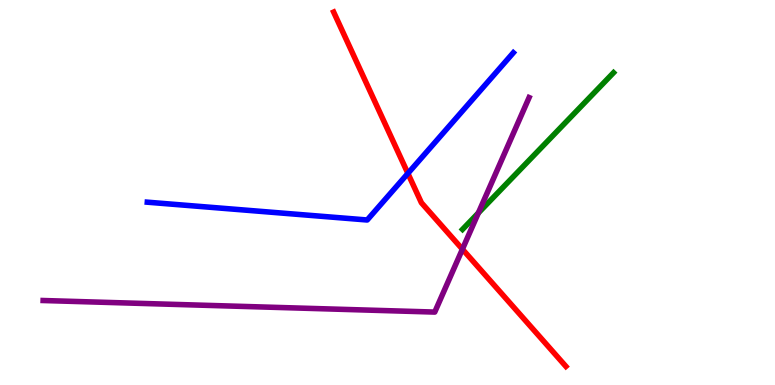[{'lines': ['blue', 'red'], 'intersections': [{'x': 5.26, 'y': 5.5}]}, {'lines': ['green', 'red'], 'intersections': []}, {'lines': ['purple', 'red'], 'intersections': [{'x': 5.97, 'y': 3.53}]}, {'lines': ['blue', 'green'], 'intersections': []}, {'lines': ['blue', 'purple'], 'intersections': []}, {'lines': ['green', 'purple'], 'intersections': [{'x': 6.17, 'y': 4.47}]}]